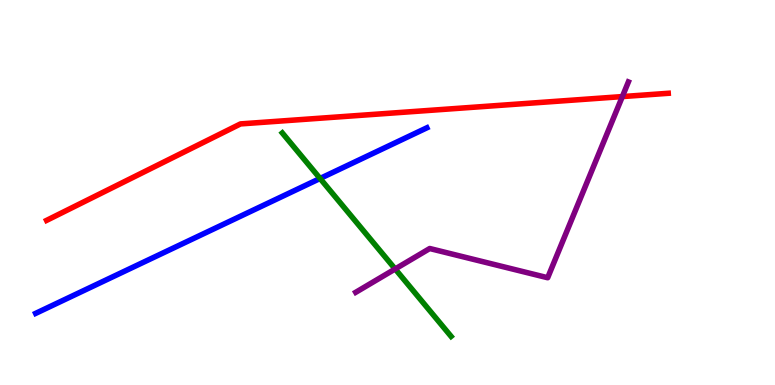[{'lines': ['blue', 'red'], 'intersections': []}, {'lines': ['green', 'red'], 'intersections': []}, {'lines': ['purple', 'red'], 'intersections': [{'x': 8.03, 'y': 7.49}]}, {'lines': ['blue', 'green'], 'intersections': [{'x': 4.13, 'y': 5.36}]}, {'lines': ['blue', 'purple'], 'intersections': []}, {'lines': ['green', 'purple'], 'intersections': [{'x': 5.1, 'y': 3.01}]}]